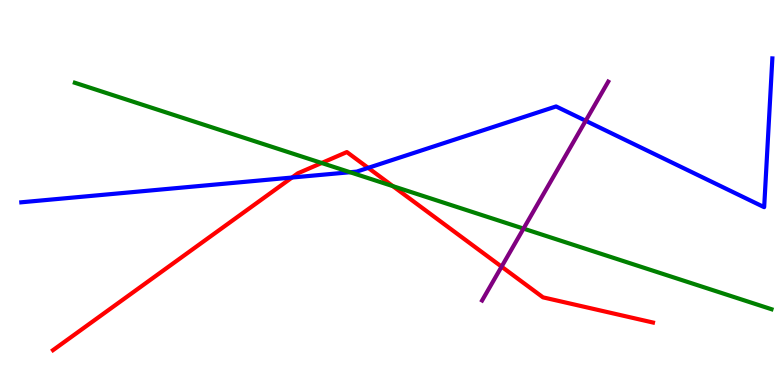[{'lines': ['blue', 'red'], 'intersections': [{'x': 3.77, 'y': 5.39}, {'x': 4.75, 'y': 5.64}]}, {'lines': ['green', 'red'], 'intersections': [{'x': 4.15, 'y': 5.77}, {'x': 5.07, 'y': 5.17}]}, {'lines': ['purple', 'red'], 'intersections': [{'x': 6.47, 'y': 3.07}]}, {'lines': ['blue', 'green'], 'intersections': [{'x': 4.52, 'y': 5.53}]}, {'lines': ['blue', 'purple'], 'intersections': [{'x': 7.56, 'y': 6.86}]}, {'lines': ['green', 'purple'], 'intersections': [{'x': 6.76, 'y': 4.06}]}]